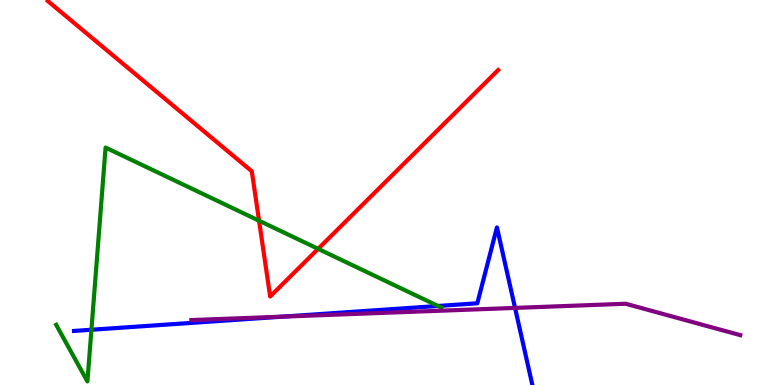[{'lines': ['blue', 'red'], 'intersections': []}, {'lines': ['green', 'red'], 'intersections': [{'x': 3.34, 'y': 4.27}, {'x': 4.1, 'y': 3.54}]}, {'lines': ['purple', 'red'], 'intersections': []}, {'lines': ['blue', 'green'], 'intersections': [{'x': 1.18, 'y': 1.44}, {'x': 5.65, 'y': 2.05}]}, {'lines': ['blue', 'purple'], 'intersections': [{'x': 3.64, 'y': 1.77}, {'x': 6.65, 'y': 2.0}]}, {'lines': ['green', 'purple'], 'intersections': []}]